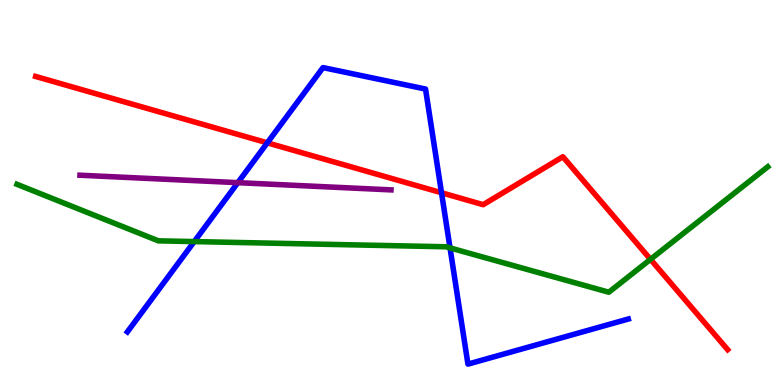[{'lines': ['blue', 'red'], 'intersections': [{'x': 3.45, 'y': 6.29}, {'x': 5.7, 'y': 4.99}]}, {'lines': ['green', 'red'], 'intersections': [{'x': 8.39, 'y': 3.26}]}, {'lines': ['purple', 'red'], 'intersections': []}, {'lines': ['blue', 'green'], 'intersections': [{'x': 2.51, 'y': 3.73}, {'x': 5.81, 'y': 3.56}]}, {'lines': ['blue', 'purple'], 'intersections': [{'x': 3.07, 'y': 5.26}]}, {'lines': ['green', 'purple'], 'intersections': []}]